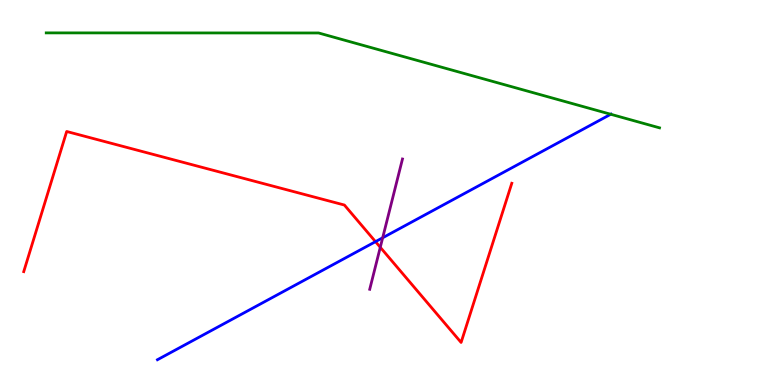[{'lines': ['blue', 'red'], 'intersections': [{'x': 4.85, 'y': 3.72}]}, {'lines': ['green', 'red'], 'intersections': []}, {'lines': ['purple', 'red'], 'intersections': [{'x': 4.91, 'y': 3.58}]}, {'lines': ['blue', 'green'], 'intersections': [{'x': 7.88, 'y': 7.03}]}, {'lines': ['blue', 'purple'], 'intersections': [{'x': 4.94, 'y': 3.82}]}, {'lines': ['green', 'purple'], 'intersections': []}]